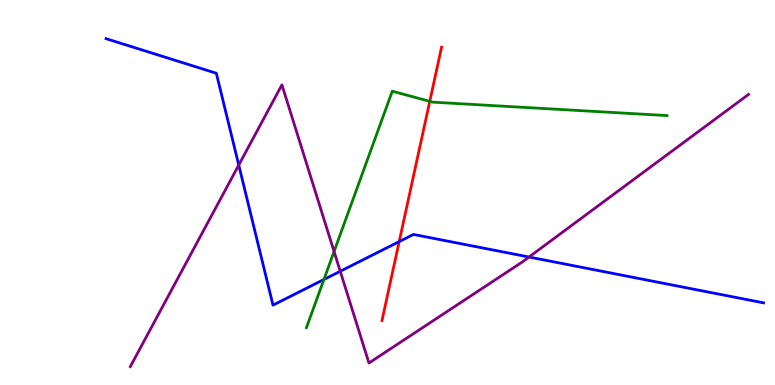[{'lines': ['blue', 'red'], 'intersections': [{'x': 5.15, 'y': 3.72}]}, {'lines': ['green', 'red'], 'intersections': [{'x': 5.55, 'y': 7.37}]}, {'lines': ['purple', 'red'], 'intersections': []}, {'lines': ['blue', 'green'], 'intersections': [{'x': 4.18, 'y': 2.74}]}, {'lines': ['blue', 'purple'], 'intersections': [{'x': 3.08, 'y': 5.71}, {'x': 4.39, 'y': 2.95}, {'x': 6.83, 'y': 3.32}]}, {'lines': ['green', 'purple'], 'intersections': [{'x': 4.31, 'y': 3.47}]}]